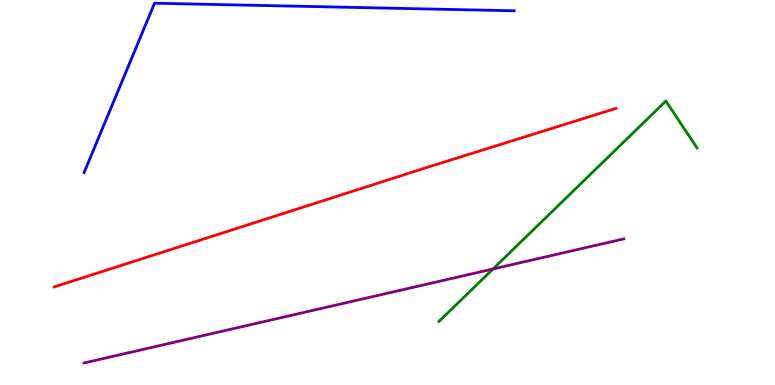[{'lines': ['blue', 'red'], 'intersections': []}, {'lines': ['green', 'red'], 'intersections': []}, {'lines': ['purple', 'red'], 'intersections': []}, {'lines': ['blue', 'green'], 'intersections': []}, {'lines': ['blue', 'purple'], 'intersections': []}, {'lines': ['green', 'purple'], 'intersections': [{'x': 6.36, 'y': 3.01}]}]